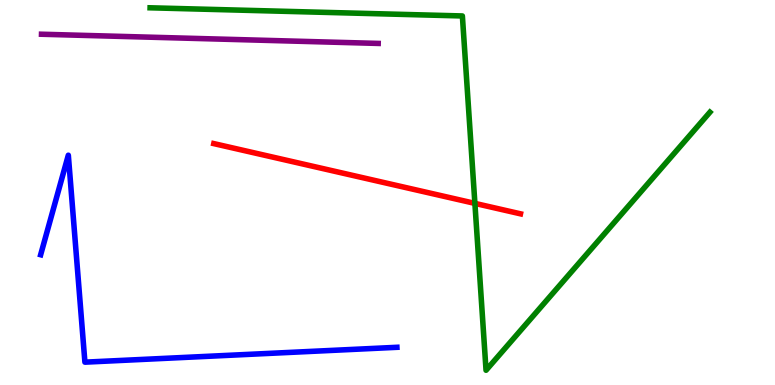[{'lines': ['blue', 'red'], 'intersections': []}, {'lines': ['green', 'red'], 'intersections': [{'x': 6.13, 'y': 4.72}]}, {'lines': ['purple', 'red'], 'intersections': []}, {'lines': ['blue', 'green'], 'intersections': []}, {'lines': ['blue', 'purple'], 'intersections': []}, {'lines': ['green', 'purple'], 'intersections': []}]